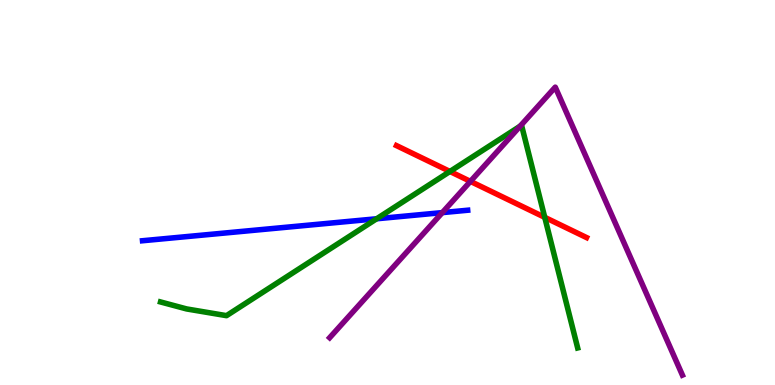[{'lines': ['blue', 'red'], 'intersections': []}, {'lines': ['green', 'red'], 'intersections': [{'x': 5.81, 'y': 5.55}, {'x': 7.03, 'y': 4.35}]}, {'lines': ['purple', 'red'], 'intersections': [{'x': 6.07, 'y': 5.29}]}, {'lines': ['blue', 'green'], 'intersections': [{'x': 4.86, 'y': 4.32}]}, {'lines': ['blue', 'purple'], 'intersections': [{'x': 5.71, 'y': 4.48}]}, {'lines': ['green', 'purple'], 'intersections': [{'x': 6.71, 'y': 6.72}]}]